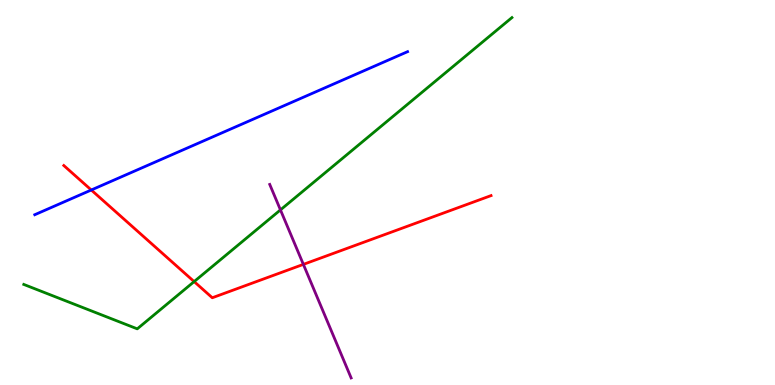[{'lines': ['blue', 'red'], 'intersections': [{'x': 1.18, 'y': 5.06}]}, {'lines': ['green', 'red'], 'intersections': [{'x': 2.51, 'y': 2.69}]}, {'lines': ['purple', 'red'], 'intersections': [{'x': 3.91, 'y': 3.13}]}, {'lines': ['blue', 'green'], 'intersections': []}, {'lines': ['blue', 'purple'], 'intersections': []}, {'lines': ['green', 'purple'], 'intersections': [{'x': 3.62, 'y': 4.55}]}]